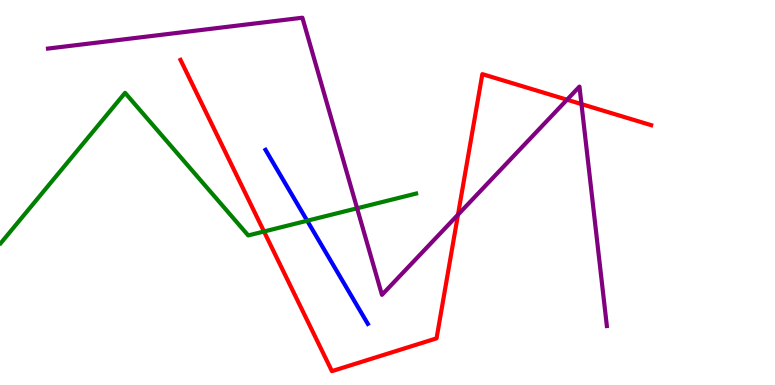[{'lines': ['blue', 'red'], 'intersections': []}, {'lines': ['green', 'red'], 'intersections': [{'x': 3.41, 'y': 3.99}]}, {'lines': ['purple', 'red'], 'intersections': [{'x': 5.91, 'y': 4.42}, {'x': 7.32, 'y': 7.41}, {'x': 7.5, 'y': 7.3}]}, {'lines': ['blue', 'green'], 'intersections': [{'x': 3.96, 'y': 4.27}]}, {'lines': ['blue', 'purple'], 'intersections': []}, {'lines': ['green', 'purple'], 'intersections': [{'x': 4.61, 'y': 4.59}]}]